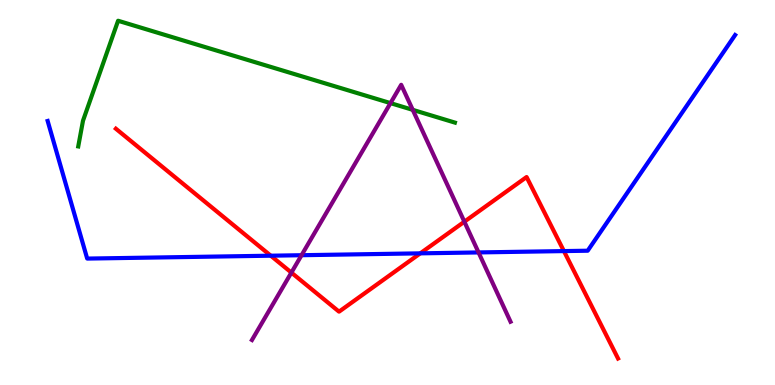[{'lines': ['blue', 'red'], 'intersections': [{'x': 3.49, 'y': 3.36}, {'x': 5.42, 'y': 3.42}, {'x': 7.28, 'y': 3.48}]}, {'lines': ['green', 'red'], 'intersections': []}, {'lines': ['purple', 'red'], 'intersections': [{'x': 3.76, 'y': 2.92}, {'x': 5.99, 'y': 4.24}]}, {'lines': ['blue', 'green'], 'intersections': []}, {'lines': ['blue', 'purple'], 'intersections': [{'x': 3.89, 'y': 3.37}, {'x': 6.17, 'y': 3.44}]}, {'lines': ['green', 'purple'], 'intersections': [{'x': 5.04, 'y': 7.32}, {'x': 5.33, 'y': 7.15}]}]